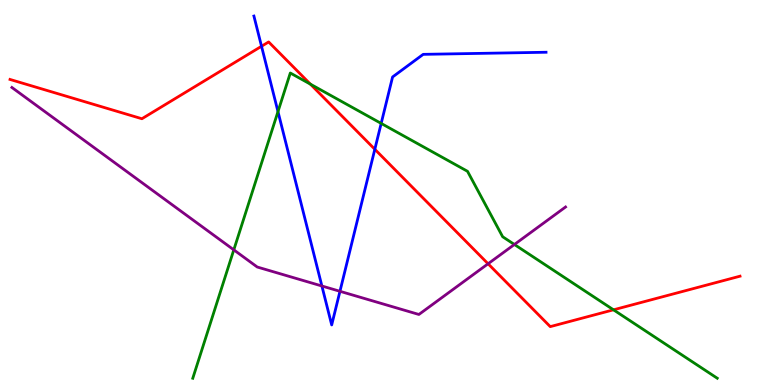[{'lines': ['blue', 'red'], 'intersections': [{'x': 3.37, 'y': 8.8}, {'x': 4.84, 'y': 6.12}]}, {'lines': ['green', 'red'], 'intersections': [{'x': 4.01, 'y': 7.81}, {'x': 7.92, 'y': 1.95}]}, {'lines': ['purple', 'red'], 'intersections': [{'x': 6.3, 'y': 3.15}]}, {'lines': ['blue', 'green'], 'intersections': [{'x': 3.59, 'y': 7.1}, {'x': 4.92, 'y': 6.79}]}, {'lines': ['blue', 'purple'], 'intersections': [{'x': 4.15, 'y': 2.57}, {'x': 4.39, 'y': 2.43}]}, {'lines': ['green', 'purple'], 'intersections': [{'x': 3.02, 'y': 3.51}, {'x': 6.64, 'y': 3.65}]}]